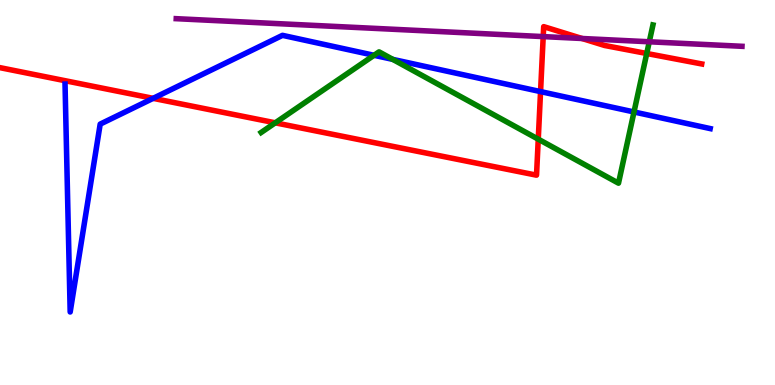[{'lines': ['blue', 'red'], 'intersections': [{'x': 1.98, 'y': 7.45}, {'x': 6.97, 'y': 7.62}]}, {'lines': ['green', 'red'], 'intersections': [{'x': 3.55, 'y': 6.81}, {'x': 6.95, 'y': 6.39}, {'x': 8.34, 'y': 8.61}]}, {'lines': ['purple', 'red'], 'intersections': [{'x': 7.01, 'y': 9.05}, {'x': 7.51, 'y': 9.0}]}, {'lines': ['blue', 'green'], 'intersections': [{'x': 4.83, 'y': 8.56}, {'x': 5.07, 'y': 8.46}, {'x': 8.18, 'y': 7.09}]}, {'lines': ['blue', 'purple'], 'intersections': []}, {'lines': ['green', 'purple'], 'intersections': [{'x': 8.38, 'y': 8.91}]}]